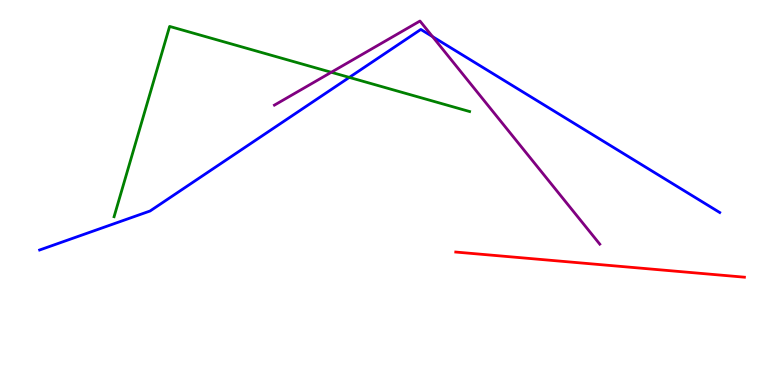[{'lines': ['blue', 'red'], 'intersections': []}, {'lines': ['green', 'red'], 'intersections': []}, {'lines': ['purple', 'red'], 'intersections': []}, {'lines': ['blue', 'green'], 'intersections': [{'x': 4.51, 'y': 7.99}]}, {'lines': ['blue', 'purple'], 'intersections': [{'x': 5.58, 'y': 9.05}]}, {'lines': ['green', 'purple'], 'intersections': [{'x': 4.27, 'y': 8.12}]}]